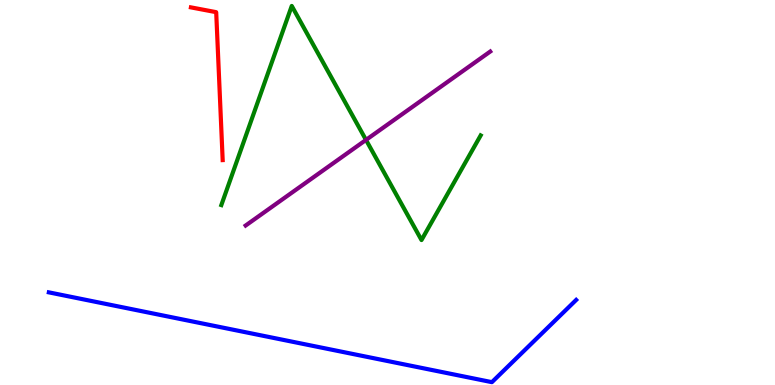[{'lines': ['blue', 'red'], 'intersections': []}, {'lines': ['green', 'red'], 'intersections': []}, {'lines': ['purple', 'red'], 'intersections': []}, {'lines': ['blue', 'green'], 'intersections': []}, {'lines': ['blue', 'purple'], 'intersections': []}, {'lines': ['green', 'purple'], 'intersections': [{'x': 4.72, 'y': 6.37}]}]